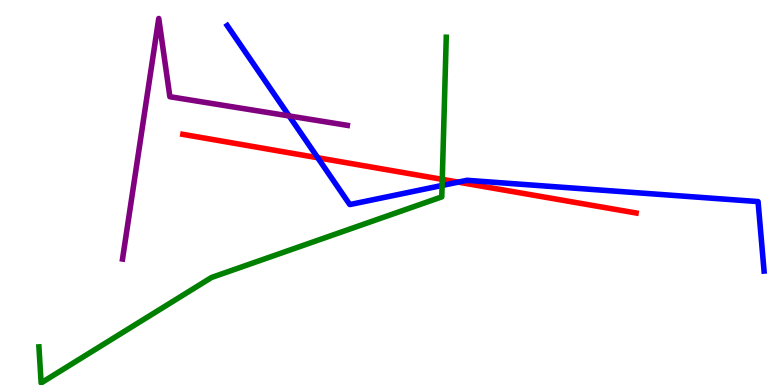[{'lines': ['blue', 'red'], 'intersections': [{'x': 4.1, 'y': 5.9}, {'x': 5.91, 'y': 5.27}]}, {'lines': ['green', 'red'], 'intersections': [{'x': 5.71, 'y': 5.34}]}, {'lines': ['purple', 'red'], 'intersections': []}, {'lines': ['blue', 'green'], 'intersections': [{'x': 5.7, 'y': 5.18}]}, {'lines': ['blue', 'purple'], 'intersections': [{'x': 3.73, 'y': 6.99}]}, {'lines': ['green', 'purple'], 'intersections': []}]